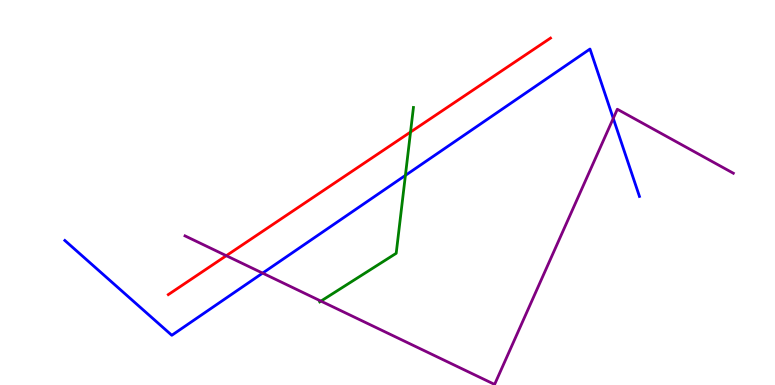[{'lines': ['blue', 'red'], 'intersections': []}, {'lines': ['green', 'red'], 'intersections': [{'x': 5.3, 'y': 6.57}]}, {'lines': ['purple', 'red'], 'intersections': [{'x': 2.92, 'y': 3.36}]}, {'lines': ['blue', 'green'], 'intersections': [{'x': 5.23, 'y': 5.44}]}, {'lines': ['blue', 'purple'], 'intersections': [{'x': 3.39, 'y': 2.91}, {'x': 7.91, 'y': 6.93}]}, {'lines': ['green', 'purple'], 'intersections': [{'x': 4.14, 'y': 2.18}]}]